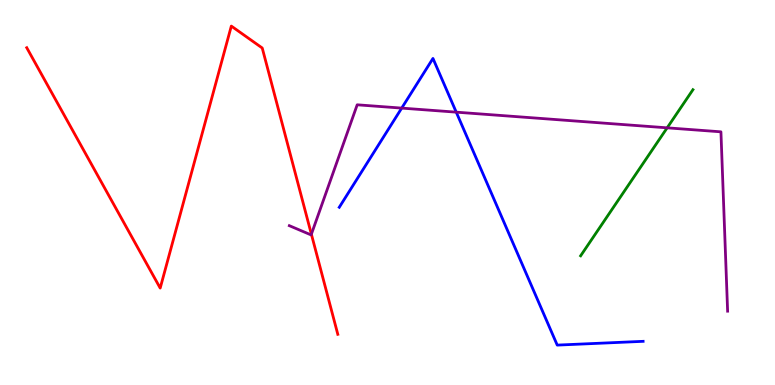[{'lines': ['blue', 'red'], 'intersections': []}, {'lines': ['green', 'red'], 'intersections': []}, {'lines': ['purple', 'red'], 'intersections': [{'x': 4.02, 'y': 3.92}]}, {'lines': ['blue', 'green'], 'intersections': []}, {'lines': ['blue', 'purple'], 'intersections': [{'x': 5.18, 'y': 7.19}, {'x': 5.89, 'y': 7.09}]}, {'lines': ['green', 'purple'], 'intersections': [{'x': 8.61, 'y': 6.68}]}]